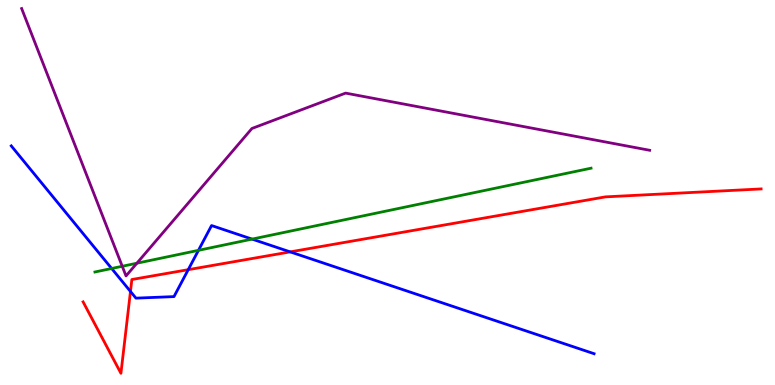[{'lines': ['blue', 'red'], 'intersections': [{'x': 1.68, 'y': 2.43}, {'x': 2.43, 'y': 3.0}, {'x': 3.74, 'y': 3.46}]}, {'lines': ['green', 'red'], 'intersections': []}, {'lines': ['purple', 'red'], 'intersections': []}, {'lines': ['blue', 'green'], 'intersections': [{'x': 1.44, 'y': 3.03}, {'x': 2.56, 'y': 3.5}, {'x': 3.25, 'y': 3.79}]}, {'lines': ['blue', 'purple'], 'intersections': []}, {'lines': ['green', 'purple'], 'intersections': [{'x': 1.58, 'y': 3.08}, {'x': 1.77, 'y': 3.16}]}]